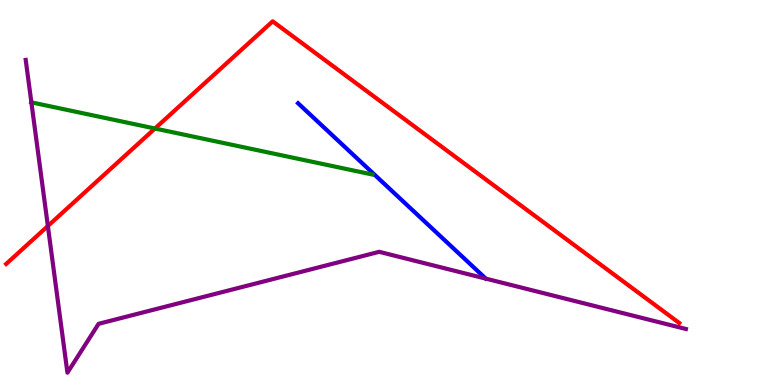[{'lines': ['blue', 'red'], 'intersections': []}, {'lines': ['green', 'red'], 'intersections': [{'x': 2.0, 'y': 6.66}]}, {'lines': ['purple', 'red'], 'intersections': [{'x': 0.618, 'y': 4.13}]}, {'lines': ['blue', 'green'], 'intersections': []}, {'lines': ['blue', 'purple'], 'intersections': []}, {'lines': ['green', 'purple'], 'intersections': [{'x': 0.405, 'y': 7.34}]}]